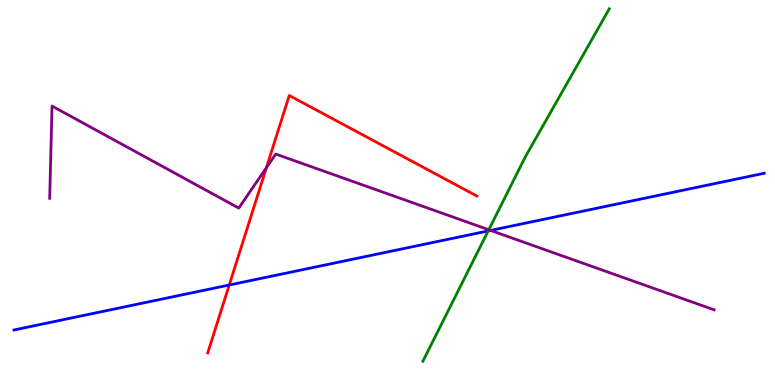[{'lines': ['blue', 'red'], 'intersections': [{'x': 2.96, 'y': 2.6}]}, {'lines': ['green', 'red'], 'intersections': []}, {'lines': ['purple', 'red'], 'intersections': [{'x': 3.44, 'y': 5.64}]}, {'lines': ['blue', 'green'], 'intersections': [{'x': 6.3, 'y': 4.0}]}, {'lines': ['blue', 'purple'], 'intersections': [{'x': 6.33, 'y': 4.02}]}, {'lines': ['green', 'purple'], 'intersections': [{'x': 6.31, 'y': 4.03}]}]